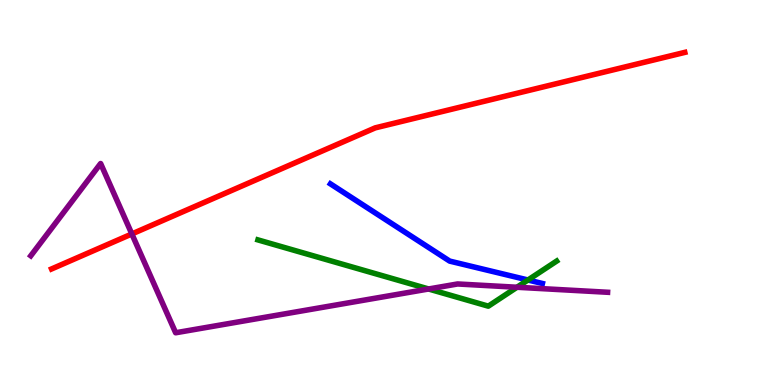[{'lines': ['blue', 'red'], 'intersections': []}, {'lines': ['green', 'red'], 'intersections': []}, {'lines': ['purple', 'red'], 'intersections': [{'x': 1.7, 'y': 3.92}]}, {'lines': ['blue', 'green'], 'intersections': [{'x': 6.81, 'y': 2.73}]}, {'lines': ['blue', 'purple'], 'intersections': []}, {'lines': ['green', 'purple'], 'intersections': [{'x': 5.53, 'y': 2.49}, {'x': 6.67, 'y': 2.54}]}]